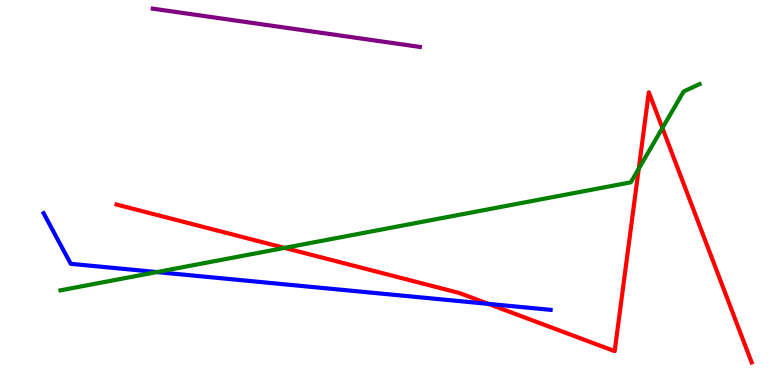[{'lines': ['blue', 'red'], 'intersections': [{'x': 6.3, 'y': 2.11}]}, {'lines': ['green', 'red'], 'intersections': [{'x': 3.67, 'y': 3.56}, {'x': 8.24, 'y': 5.62}, {'x': 8.55, 'y': 6.68}]}, {'lines': ['purple', 'red'], 'intersections': []}, {'lines': ['blue', 'green'], 'intersections': [{'x': 2.02, 'y': 2.93}]}, {'lines': ['blue', 'purple'], 'intersections': []}, {'lines': ['green', 'purple'], 'intersections': []}]